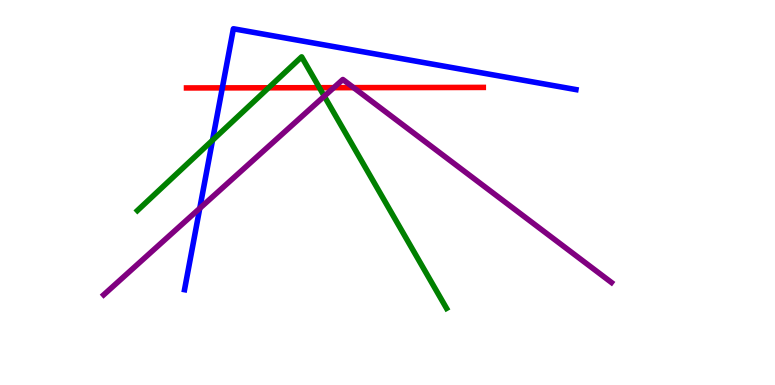[{'lines': ['blue', 'red'], 'intersections': [{'x': 2.87, 'y': 7.72}]}, {'lines': ['green', 'red'], 'intersections': [{'x': 3.47, 'y': 7.72}, {'x': 4.12, 'y': 7.72}]}, {'lines': ['purple', 'red'], 'intersections': [{'x': 4.31, 'y': 7.72}, {'x': 4.56, 'y': 7.72}]}, {'lines': ['blue', 'green'], 'intersections': [{'x': 2.74, 'y': 6.36}]}, {'lines': ['blue', 'purple'], 'intersections': [{'x': 2.58, 'y': 4.59}]}, {'lines': ['green', 'purple'], 'intersections': [{'x': 4.18, 'y': 7.5}]}]